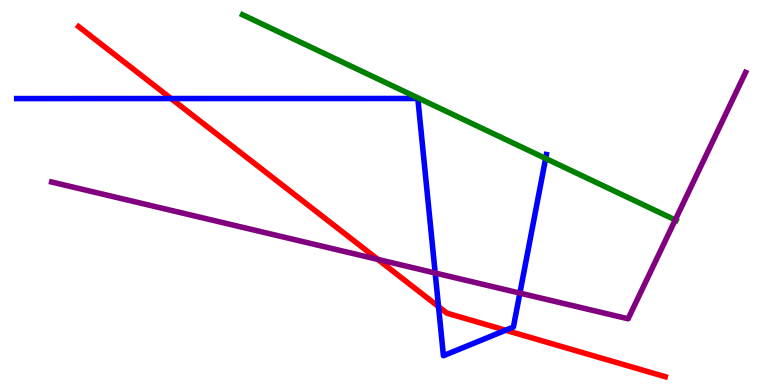[{'lines': ['blue', 'red'], 'intersections': [{'x': 2.21, 'y': 7.44}, {'x': 5.66, 'y': 2.04}, {'x': 6.52, 'y': 1.42}]}, {'lines': ['green', 'red'], 'intersections': []}, {'lines': ['purple', 'red'], 'intersections': [{'x': 4.88, 'y': 3.26}]}, {'lines': ['blue', 'green'], 'intersections': [{'x': 7.04, 'y': 5.88}]}, {'lines': ['blue', 'purple'], 'intersections': [{'x': 5.62, 'y': 2.91}, {'x': 6.71, 'y': 2.39}]}, {'lines': ['green', 'purple'], 'intersections': [{'x': 8.71, 'y': 4.29}]}]